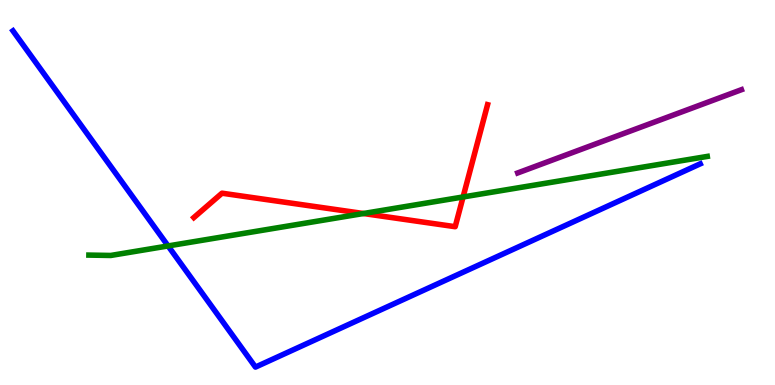[{'lines': ['blue', 'red'], 'intersections': []}, {'lines': ['green', 'red'], 'intersections': [{'x': 4.69, 'y': 4.45}, {'x': 5.98, 'y': 4.88}]}, {'lines': ['purple', 'red'], 'intersections': []}, {'lines': ['blue', 'green'], 'intersections': [{'x': 2.17, 'y': 3.61}]}, {'lines': ['blue', 'purple'], 'intersections': []}, {'lines': ['green', 'purple'], 'intersections': []}]